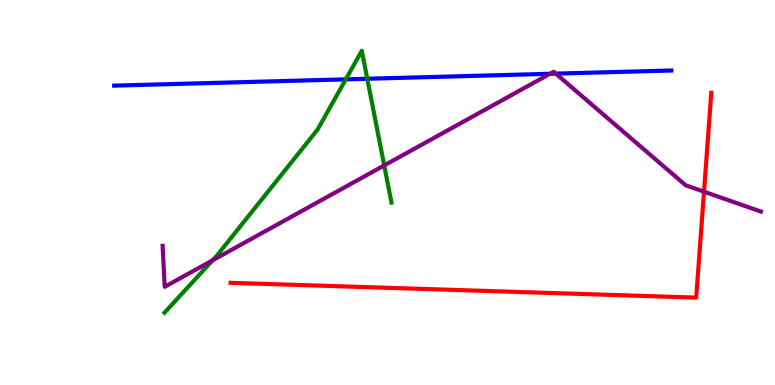[{'lines': ['blue', 'red'], 'intersections': []}, {'lines': ['green', 'red'], 'intersections': []}, {'lines': ['purple', 'red'], 'intersections': [{'x': 9.08, 'y': 5.02}]}, {'lines': ['blue', 'green'], 'intersections': [{'x': 4.46, 'y': 7.94}, {'x': 4.74, 'y': 7.95}]}, {'lines': ['blue', 'purple'], 'intersections': [{'x': 7.1, 'y': 8.08}, {'x': 7.17, 'y': 8.09}]}, {'lines': ['green', 'purple'], 'intersections': [{'x': 2.74, 'y': 3.24}, {'x': 4.96, 'y': 5.7}]}]